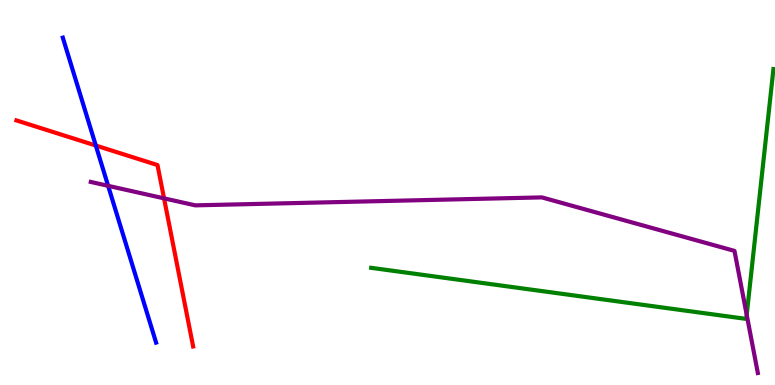[{'lines': ['blue', 'red'], 'intersections': [{'x': 1.24, 'y': 6.22}]}, {'lines': ['green', 'red'], 'intersections': []}, {'lines': ['purple', 'red'], 'intersections': [{'x': 2.12, 'y': 4.85}]}, {'lines': ['blue', 'green'], 'intersections': []}, {'lines': ['blue', 'purple'], 'intersections': [{'x': 1.4, 'y': 5.17}]}, {'lines': ['green', 'purple'], 'intersections': [{'x': 9.63, 'y': 1.82}]}]